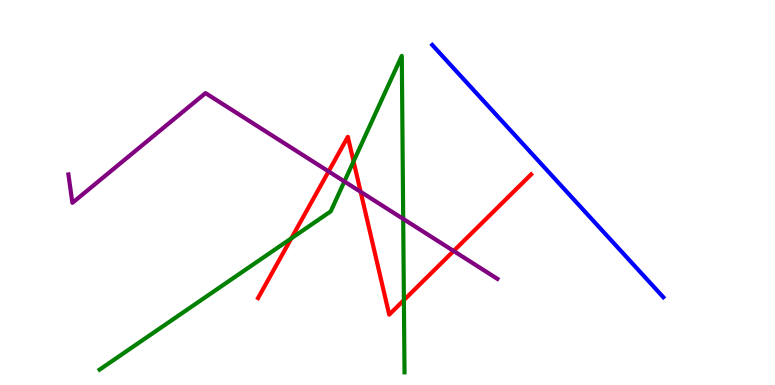[{'lines': ['blue', 'red'], 'intersections': []}, {'lines': ['green', 'red'], 'intersections': [{'x': 3.76, 'y': 3.81}, {'x': 4.56, 'y': 5.81}, {'x': 5.21, 'y': 2.2}]}, {'lines': ['purple', 'red'], 'intersections': [{'x': 4.24, 'y': 5.55}, {'x': 4.65, 'y': 5.02}, {'x': 5.85, 'y': 3.48}]}, {'lines': ['blue', 'green'], 'intersections': []}, {'lines': ['blue', 'purple'], 'intersections': []}, {'lines': ['green', 'purple'], 'intersections': [{'x': 4.44, 'y': 5.29}, {'x': 5.2, 'y': 4.31}]}]